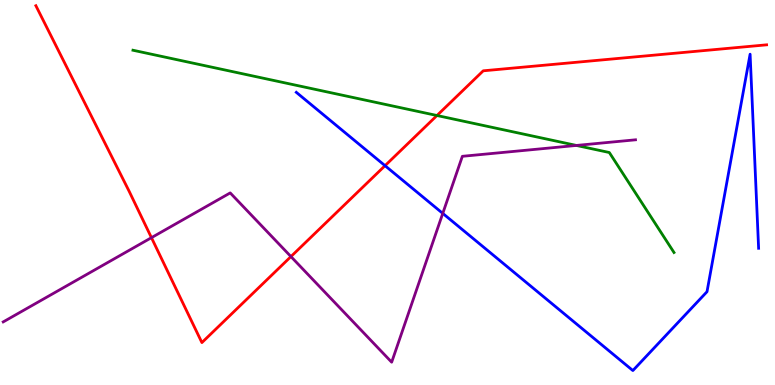[{'lines': ['blue', 'red'], 'intersections': [{'x': 4.97, 'y': 5.7}]}, {'lines': ['green', 'red'], 'intersections': [{'x': 5.64, 'y': 7.0}]}, {'lines': ['purple', 'red'], 'intersections': [{'x': 1.95, 'y': 3.83}, {'x': 3.75, 'y': 3.34}]}, {'lines': ['blue', 'green'], 'intersections': []}, {'lines': ['blue', 'purple'], 'intersections': [{'x': 5.71, 'y': 4.46}]}, {'lines': ['green', 'purple'], 'intersections': [{'x': 7.44, 'y': 6.22}]}]